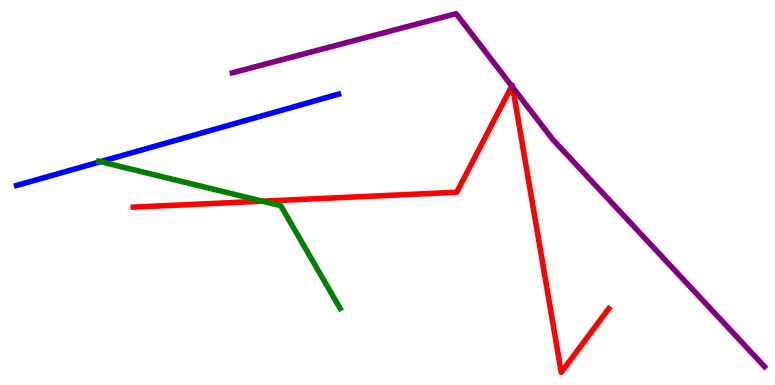[{'lines': ['blue', 'red'], 'intersections': []}, {'lines': ['green', 'red'], 'intersections': [{'x': 3.39, 'y': 4.77}]}, {'lines': ['purple', 'red'], 'intersections': [{'x': 6.6, 'y': 7.76}, {'x': 6.61, 'y': 7.73}]}, {'lines': ['blue', 'green'], 'intersections': [{'x': 1.3, 'y': 5.8}]}, {'lines': ['blue', 'purple'], 'intersections': []}, {'lines': ['green', 'purple'], 'intersections': []}]